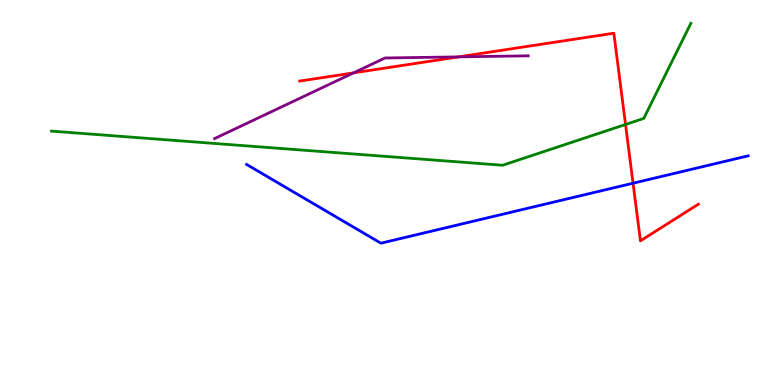[{'lines': ['blue', 'red'], 'intersections': [{'x': 8.17, 'y': 5.24}]}, {'lines': ['green', 'red'], 'intersections': [{'x': 8.07, 'y': 6.77}]}, {'lines': ['purple', 'red'], 'intersections': [{'x': 4.56, 'y': 8.11}, {'x': 5.92, 'y': 8.52}]}, {'lines': ['blue', 'green'], 'intersections': []}, {'lines': ['blue', 'purple'], 'intersections': []}, {'lines': ['green', 'purple'], 'intersections': []}]